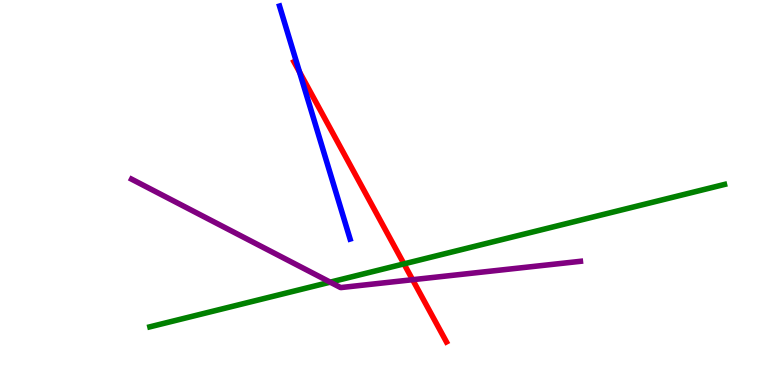[{'lines': ['blue', 'red'], 'intersections': [{'x': 3.86, 'y': 8.13}]}, {'lines': ['green', 'red'], 'intersections': [{'x': 5.21, 'y': 3.15}]}, {'lines': ['purple', 'red'], 'intersections': [{'x': 5.32, 'y': 2.73}]}, {'lines': ['blue', 'green'], 'intersections': []}, {'lines': ['blue', 'purple'], 'intersections': []}, {'lines': ['green', 'purple'], 'intersections': [{'x': 4.26, 'y': 2.67}]}]